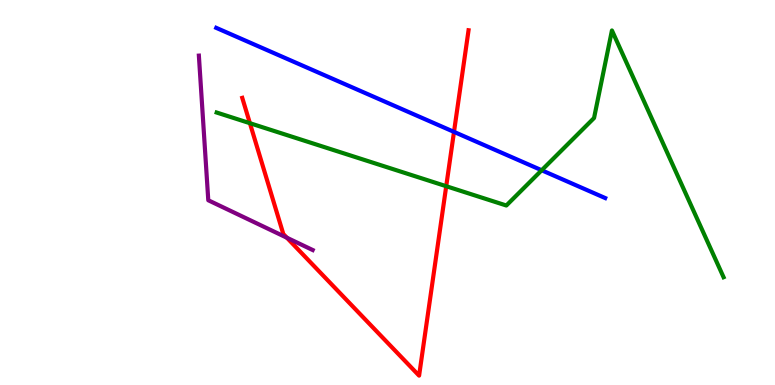[{'lines': ['blue', 'red'], 'intersections': [{'x': 5.86, 'y': 6.57}]}, {'lines': ['green', 'red'], 'intersections': [{'x': 3.22, 'y': 6.8}, {'x': 5.76, 'y': 5.16}]}, {'lines': ['purple', 'red'], 'intersections': [{'x': 3.7, 'y': 3.83}]}, {'lines': ['blue', 'green'], 'intersections': [{'x': 6.99, 'y': 5.58}]}, {'lines': ['blue', 'purple'], 'intersections': []}, {'lines': ['green', 'purple'], 'intersections': []}]